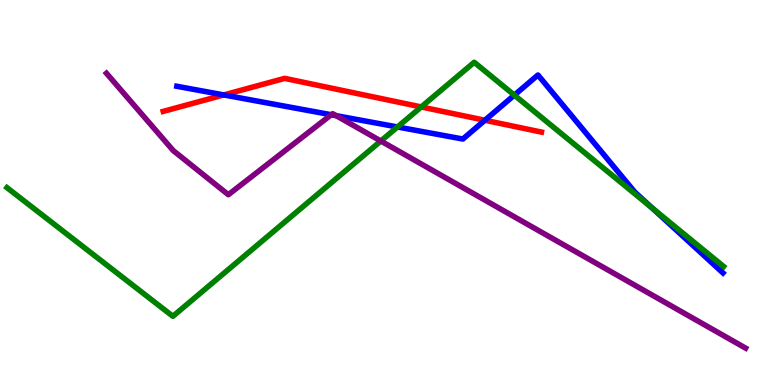[{'lines': ['blue', 'red'], 'intersections': [{'x': 2.89, 'y': 7.53}, {'x': 6.26, 'y': 6.88}]}, {'lines': ['green', 'red'], 'intersections': [{'x': 5.44, 'y': 7.22}]}, {'lines': ['purple', 'red'], 'intersections': []}, {'lines': ['blue', 'green'], 'intersections': [{'x': 5.13, 'y': 6.7}, {'x': 6.64, 'y': 7.53}, {'x': 8.41, 'y': 4.6}]}, {'lines': ['blue', 'purple'], 'intersections': [{'x': 4.27, 'y': 7.02}, {'x': 4.34, 'y': 7.0}]}, {'lines': ['green', 'purple'], 'intersections': [{'x': 4.91, 'y': 6.34}]}]